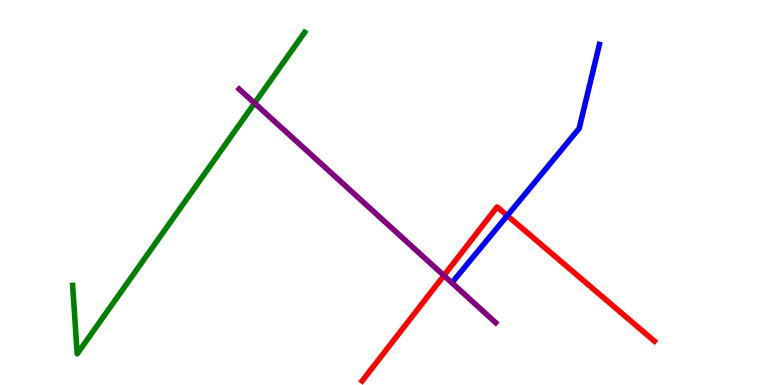[{'lines': ['blue', 'red'], 'intersections': [{'x': 6.55, 'y': 4.4}]}, {'lines': ['green', 'red'], 'intersections': []}, {'lines': ['purple', 'red'], 'intersections': [{'x': 5.73, 'y': 2.84}]}, {'lines': ['blue', 'green'], 'intersections': []}, {'lines': ['blue', 'purple'], 'intersections': []}, {'lines': ['green', 'purple'], 'intersections': [{'x': 3.28, 'y': 7.32}]}]